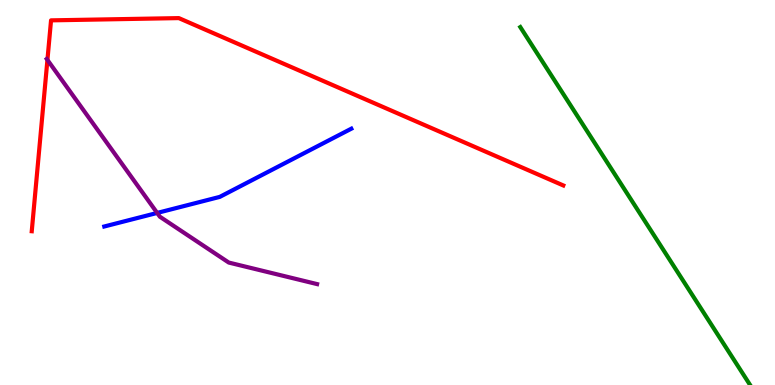[{'lines': ['blue', 'red'], 'intersections': []}, {'lines': ['green', 'red'], 'intersections': []}, {'lines': ['purple', 'red'], 'intersections': [{'x': 0.612, 'y': 8.44}]}, {'lines': ['blue', 'green'], 'intersections': []}, {'lines': ['blue', 'purple'], 'intersections': [{'x': 2.03, 'y': 4.47}]}, {'lines': ['green', 'purple'], 'intersections': []}]